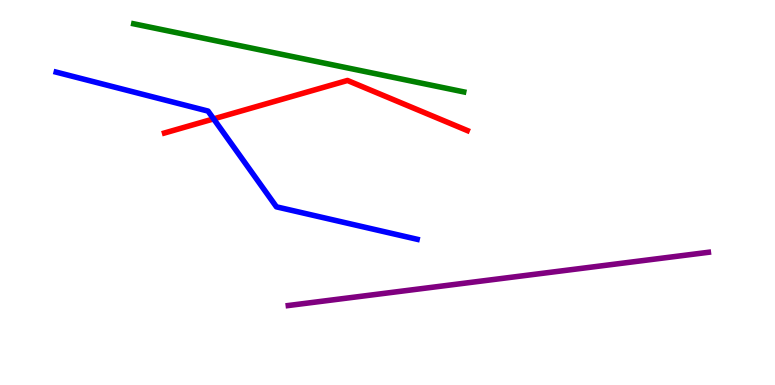[{'lines': ['blue', 'red'], 'intersections': [{'x': 2.76, 'y': 6.91}]}, {'lines': ['green', 'red'], 'intersections': []}, {'lines': ['purple', 'red'], 'intersections': []}, {'lines': ['blue', 'green'], 'intersections': []}, {'lines': ['blue', 'purple'], 'intersections': []}, {'lines': ['green', 'purple'], 'intersections': []}]